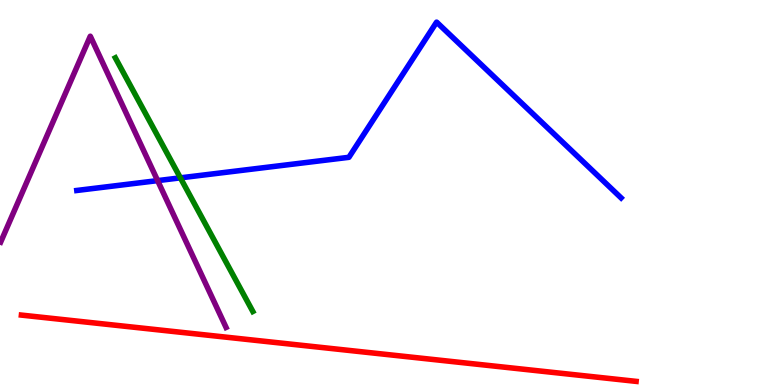[{'lines': ['blue', 'red'], 'intersections': []}, {'lines': ['green', 'red'], 'intersections': []}, {'lines': ['purple', 'red'], 'intersections': []}, {'lines': ['blue', 'green'], 'intersections': [{'x': 2.33, 'y': 5.38}]}, {'lines': ['blue', 'purple'], 'intersections': [{'x': 2.03, 'y': 5.31}]}, {'lines': ['green', 'purple'], 'intersections': []}]